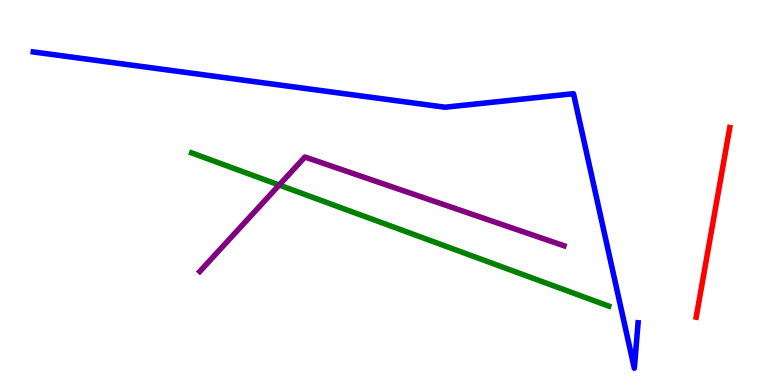[{'lines': ['blue', 'red'], 'intersections': []}, {'lines': ['green', 'red'], 'intersections': []}, {'lines': ['purple', 'red'], 'intersections': []}, {'lines': ['blue', 'green'], 'intersections': []}, {'lines': ['blue', 'purple'], 'intersections': []}, {'lines': ['green', 'purple'], 'intersections': [{'x': 3.6, 'y': 5.19}]}]